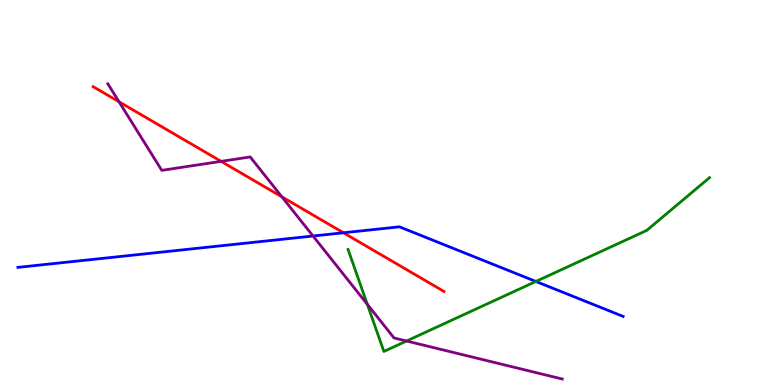[{'lines': ['blue', 'red'], 'intersections': [{'x': 4.43, 'y': 3.95}]}, {'lines': ['green', 'red'], 'intersections': []}, {'lines': ['purple', 'red'], 'intersections': [{'x': 1.54, 'y': 7.36}, {'x': 2.85, 'y': 5.81}, {'x': 3.64, 'y': 4.89}]}, {'lines': ['blue', 'green'], 'intersections': [{'x': 6.91, 'y': 2.69}]}, {'lines': ['blue', 'purple'], 'intersections': [{'x': 4.04, 'y': 3.87}]}, {'lines': ['green', 'purple'], 'intersections': [{'x': 4.74, 'y': 2.09}, {'x': 5.25, 'y': 1.14}]}]